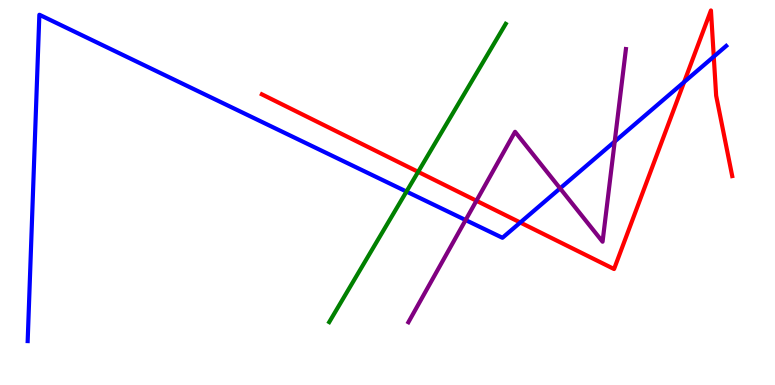[{'lines': ['blue', 'red'], 'intersections': [{'x': 6.71, 'y': 4.22}, {'x': 8.83, 'y': 7.87}, {'x': 9.21, 'y': 8.53}]}, {'lines': ['green', 'red'], 'intersections': [{'x': 5.4, 'y': 5.54}]}, {'lines': ['purple', 'red'], 'intersections': [{'x': 6.15, 'y': 4.79}]}, {'lines': ['blue', 'green'], 'intersections': [{'x': 5.24, 'y': 5.02}]}, {'lines': ['blue', 'purple'], 'intersections': [{'x': 6.01, 'y': 4.28}, {'x': 7.23, 'y': 5.11}, {'x': 7.93, 'y': 6.32}]}, {'lines': ['green', 'purple'], 'intersections': []}]